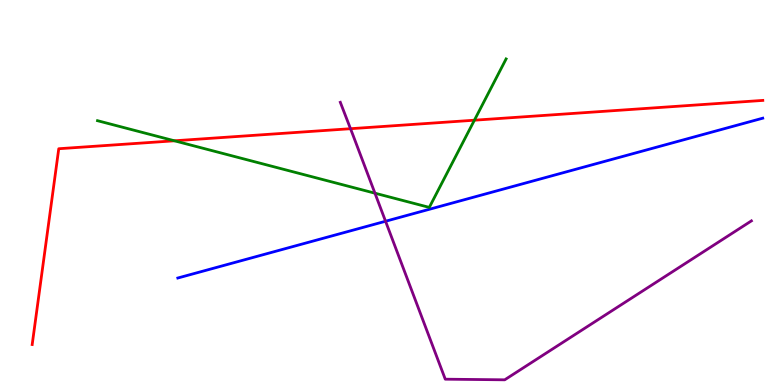[{'lines': ['blue', 'red'], 'intersections': []}, {'lines': ['green', 'red'], 'intersections': [{'x': 2.25, 'y': 6.34}, {'x': 6.12, 'y': 6.88}]}, {'lines': ['purple', 'red'], 'intersections': [{'x': 4.52, 'y': 6.66}]}, {'lines': ['blue', 'green'], 'intersections': []}, {'lines': ['blue', 'purple'], 'intersections': [{'x': 4.97, 'y': 4.25}]}, {'lines': ['green', 'purple'], 'intersections': [{'x': 4.84, 'y': 4.98}]}]